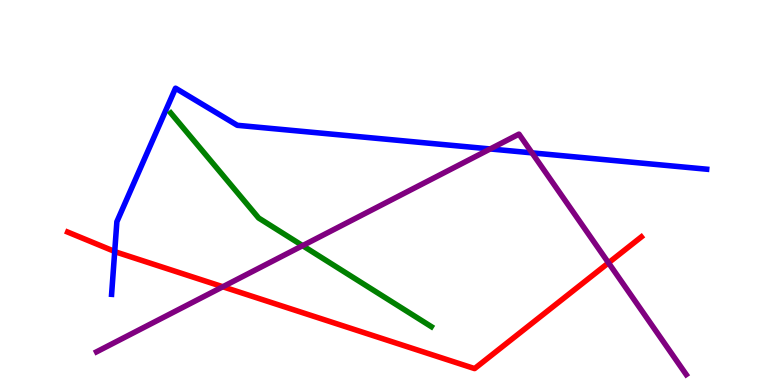[{'lines': ['blue', 'red'], 'intersections': [{'x': 1.48, 'y': 3.47}]}, {'lines': ['green', 'red'], 'intersections': []}, {'lines': ['purple', 'red'], 'intersections': [{'x': 2.88, 'y': 2.55}, {'x': 7.85, 'y': 3.17}]}, {'lines': ['blue', 'green'], 'intersections': []}, {'lines': ['blue', 'purple'], 'intersections': [{'x': 6.33, 'y': 6.13}, {'x': 6.86, 'y': 6.03}]}, {'lines': ['green', 'purple'], 'intersections': [{'x': 3.9, 'y': 3.62}]}]